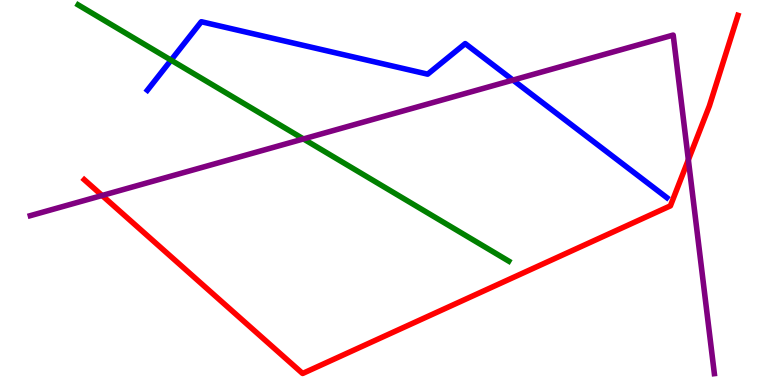[{'lines': ['blue', 'red'], 'intersections': []}, {'lines': ['green', 'red'], 'intersections': []}, {'lines': ['purple', 'red'], 'intersections': [{'x': 1.32, 'y': 4.92}, {'x': 8.88, 'y': 5.85}]}, {'lines': ['blue', 'green'], 'intersections': [{'x': 2.21, 'y': 8.44}]}, {'lines': ['blue', 'purple'], 'intersections': [{'x': 6.62, 'y': 7.92}]}, {'lines': ['green', 'purple'], 'intersections': [{'x': 3.92, 'y': 6.39}]}]